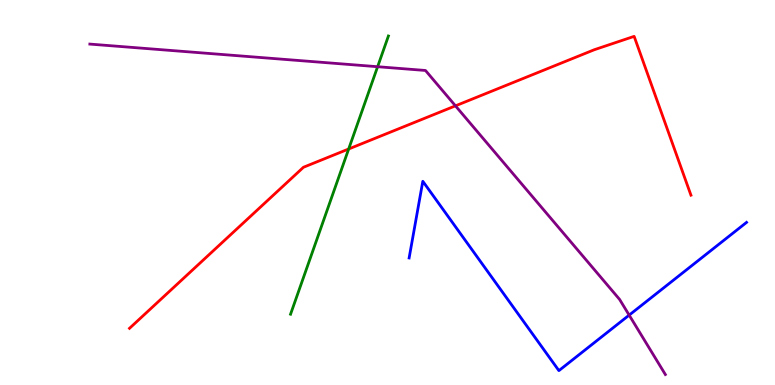[{'lines': ['blue', 'red'], 'intersections': []}, {'lines': ['green', 'red'], 'intersections': [{'x': 4.5, 'y': 6.13}]}, {'lines': ['purple', 'red'], 'intersections': [{'x': 5.88, 'y': 7.25}]}, {'lines': ['blue', 'green'], 'intersections': []}, {'lines': ['blue', 'purple'], 'intersections': [{'x': 8.12, 'y': 1.82}]}, {'lines': ['green', 'purple'], 'intersections': [{'x': 4.87, 'y': 8.27}]}]